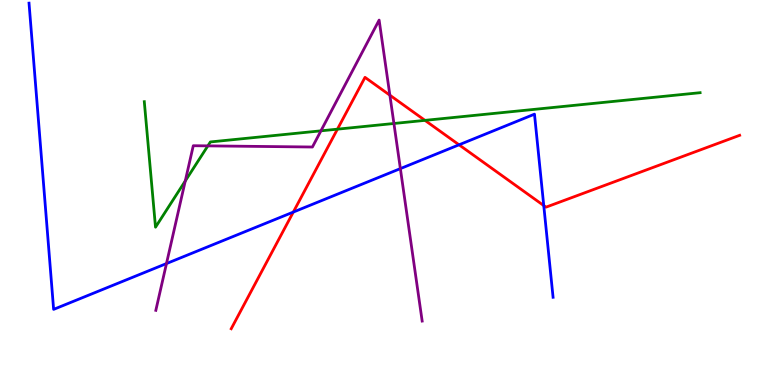[{'lines': ['blue', 'red'], 'intersections': [{'x': 3.78, 'y': 4.49}, {'x': 5.92, 'y': 6.24}, {'x': 7.02, 'y': 4.66}]}, {'lines': ['green', 'red'], 'intersections': [{'x': 4.35, 'y': 6.65}, {'x': 5.48, 'y': 6.87}]}, {'lines': ['purple', 'red'], 'intersections': [{'x': 5.03, 'y': 7.53}]}, {'lines': ['blue', 'green'], 'intersections': []}, {'lines': ['blue', 'purple'], 'intersections': [{'x': 2.15, 'y': 3.15}, {'x': 5.17, 'y': 5.62}]}, {'lines': ['green', 'purple'], 'intersections': [{'x': 2.39, 'y': 5.3}, {'x': 2.68, 'y': 6.21}, {'x': 4.14, 'y': 6.6}, {'x': 5.08, 'y': 6.79}]}]